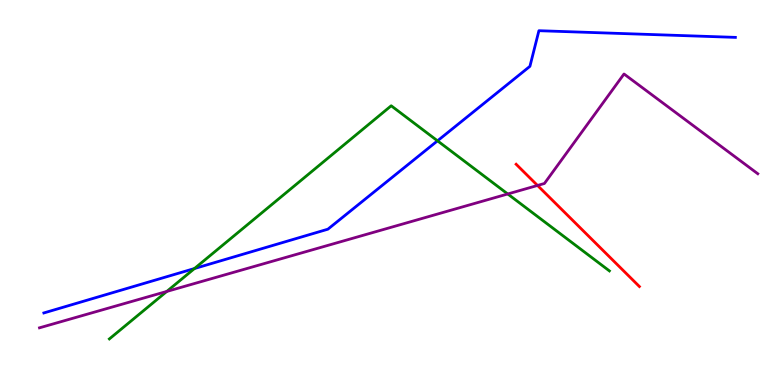[{'lines': ['blue', 'red'], 'intersections': []}, {'lines': ['green', 'red'], 'intersections': []}, {'lines': ['purple', 'red'], 'intersections': [{'x': 6.94, 'y': 5.18}]}, {'lines': ['blue', 'green'], 'intersections': [{'x': 2.51, 'y': 3.02}, {'x': 5.65, 'y': 6.34}]}, {'lines': ['blue', 'purple'], 'intersections': []}, {'lines': ['green', 'purple'], 'intersections': [{'x': 2.15, 'y': 2.43}, {'x': 6.55, 'y': 4.96}]}]